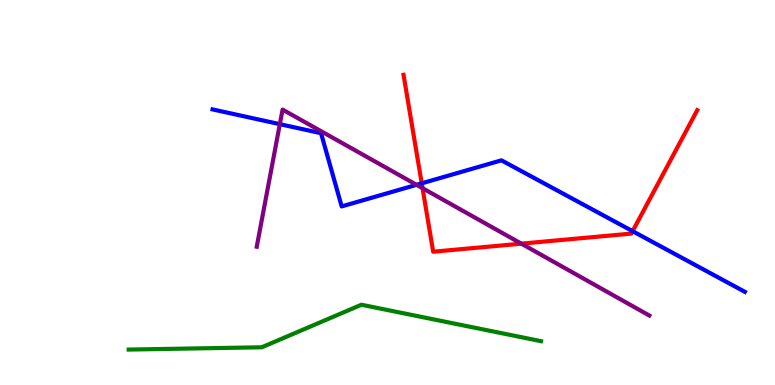[{'lines': ['blue', 'red'], 'intersections': [{'x': 5.44, 'y': 5.24}, {'x': 8.16, 'y': 4.0}]}, {'lines': ['green', 'red'], 'intersections': []}, {'lines': ['purple', 'red'], 'intersections': [{'x': 5.45, 'y': 5.11}, {'x': 6.73, 'y': 3.67}]}, {'lines': ['blue', 'green'], 'intersections': []}, {'lines': ['blue', 'purple'], 'intersections': [{'x': 3.61, 'y': 6.77}, {'x': 5.37, 'y': 5.2}]}, {'lines': ['green', 'purple'], 'intersections': []}]